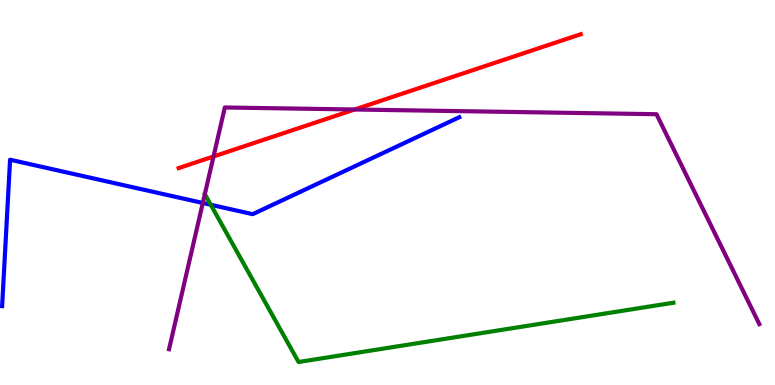[{'lines': ['blue', 'red'], 'intersections': []}, {'lines': ['green', 'red'], 'intersections': []}, {'lines': ['purple', 'red'], 'intersections': [{'x': 2.76, 'y': 5.94}, {'x': 4.58, 'y': 7.16}]}, {'lines': ['blue', 'green'], 'intersections': [{'x': 2.72, 'y': 4.68}]}, {'lines': ['blue', 'purple'], 'intersections': [{'x': 2.62, 'y': 4.73}]}, {'lines': ['green', 'purple'], 'intersections': []}]